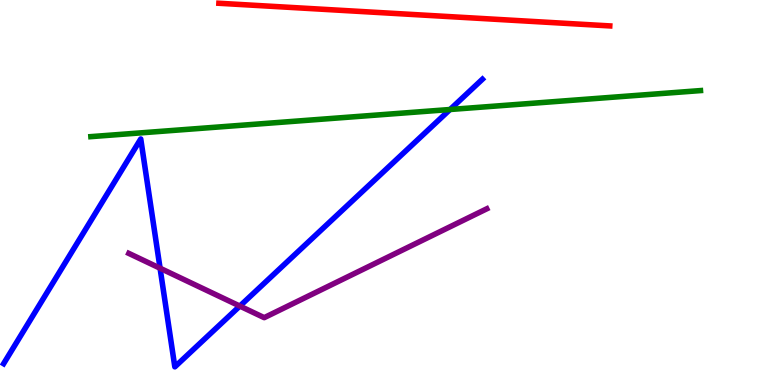[{'lines': ['blue', 'red'], 'intersections': []}, {'lines': ['green', 'red'], 'intersections': []}, {'lines': ['purple', 'red'], 'intersections': []}, {'lines': ['blue', 'green'], 'intersections': [{'x': 5.81, 'y': 7.16}]}, {'lines': ['blue', 'purple'], 'intersections': [{'x': 2.07, 'y': 3.03}, {'x': 3.09, 'y': 2.05}]}, {'lines': ['green', 'purple'], 'intersections': []}]